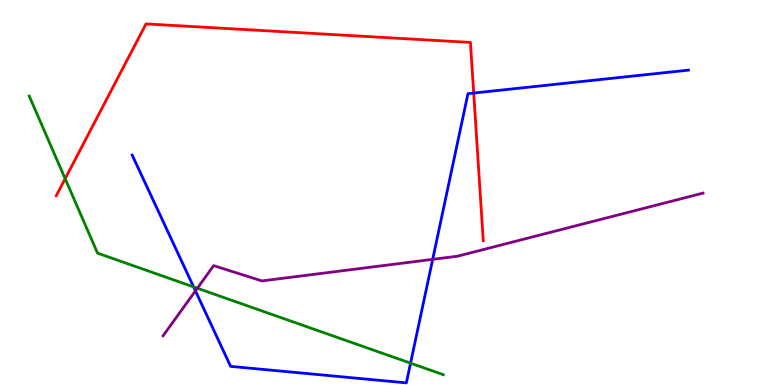[{'lines': ['blue', 'red'], 'intersections': [{'x': 6.11, 'y': 7.58}]}, {'lines': ['green', 'red'], 'intersections': [{'x': 0.841, 'y': 5.36}]}, {'lines': ['purple', 'red'], 'intersections': []}, {'lines': ['blue', 'green'], 'intersections': [{'x': 2.5, 'y': 2.55}, {'x': 5.3, 'y': 0.567}]}, {'lines': ['blue', 'purple'], 'intersections': [{'x': 2.52, 'y': 2.44}, {'x': 5.58, 'y': 3.26}]}, {'lines': ['green', 'purple'], 'intersections': [{'x': 2.55, 'y': 2.51}]}]